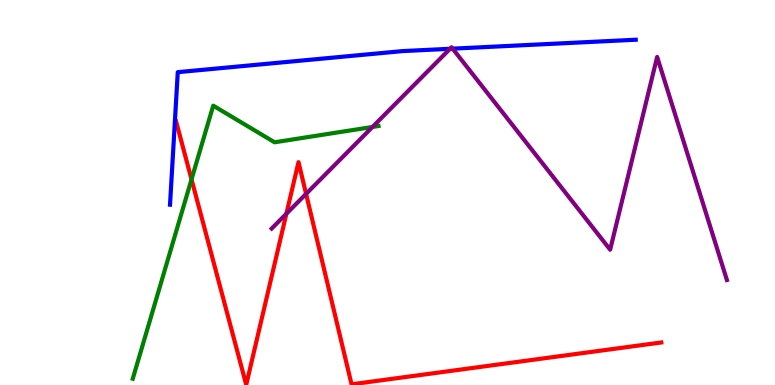[{'lines': ['blue', 'red'], 'intersections': []}, {'lines': ['green', 'red'], 'intersections': [{'x': 2.47, 'y': 5.34}]}, {'lines': ['purple', 'red'], 'intersections': [{'x': 3.7, 'y': 4.45}, {'x': 3.95, 'y': 4.96}]}, {'lines': ['blue', 'green'], 'intersections': []}, {'lines': ['blue', 'purple'], 'intersections': [{'x': 5.81, 'y': 8.73}, {'x': 5.84, 'y': 8.74}]}, {'lines': ['green', 'purple'], 'intersections': [{'x': 4.81, 'y': 6.7}]}]